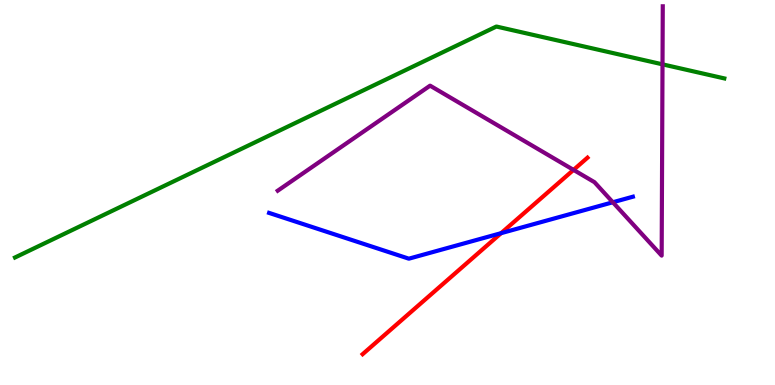[{'lines': ['blue', 'red'], 'intersections': [{'x': 6.47, 'y': 3.94}]}, {'lines': ['green', 'red'], 'intersections': []}, {'lines': ['purple', 'red'], 'intersections': [{'x': 7.4, 'y': 5.59}]}, {'lines': ['blue', 'green'], 'intersections': []}, {'lines': ['blue', 'purple'], 'intersections': [{'x': 7.91, 'y': 4.75}]}, {'lines': ['green', 'purple'], 'intersections': [{'x': 8.55, 'y': 8.33}]}]